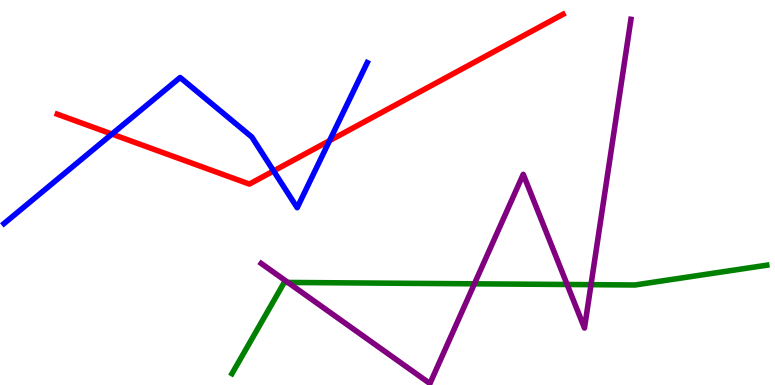[{'lines': ['blue', 'red'], 'intersections': [{'x': 1.44, 'y': 6.52}, {'x': 3.53, 'y': 5.56}, {'x': 4.25, 'y': 6.35}]}, {'lines': ['green', 'red'], 'intersections': []}, {'lines': ['purple', 'red'], 'intersections': []}, {'lines': ['blue', 'green'], 'intersections': []}, {'lines': ['blue', 'purple'], 'intersections': []}, {'lines': ['green', 'purple'], 'intersections': [{'x': 3.71, 'y': 2.66}, {'x': 6.12, 'y': 2.63}, {'x': 7.32, 'y': 2.61}, {'x': 7.63, 'y': 2.61}]}]